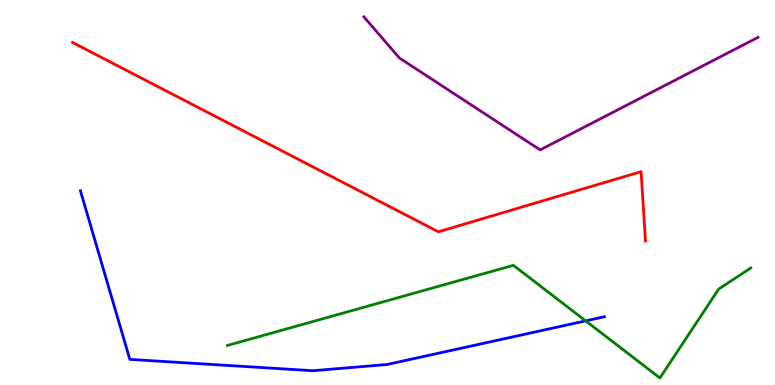[{'lines': ['blue', 'red'], 'intersections': []}, {'lines': ['green', 'red'], 'intersections': []}, {'lines': ['purple', 'red'], 'intersections': []}, {'lines': ['blue', 'green'], 'intersections': [{'x': 7.56, 'y': 1.67}]}, {'lines': ['blue', 'purple'], 'intersections': []}, {'lines': ['green', 'purple'], 'intersections': []}]